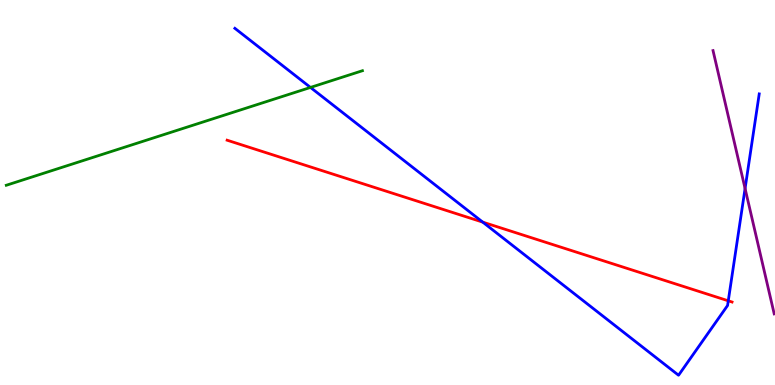[{'lines': ['blue', 'red'], 'intersections': [{'x': 6.23, 'y': 4.23}, {'x': 9.4, 'y': 2.19}]}, {'lines': ['green', 'red'], 'intersections': []}, {'lines': ['purple', 'red'], 'intersections': []}, {'lines': ['blue', 'green'], 'intersections': [{'x': 4.01, 'y': 7.73}]}, {'lines': ['blue', 'purple'], 'intersections': [{'x': 9.61, 'y': 5.1}]}, {'lines': ['green', 'purple'], 'intersections': []}]